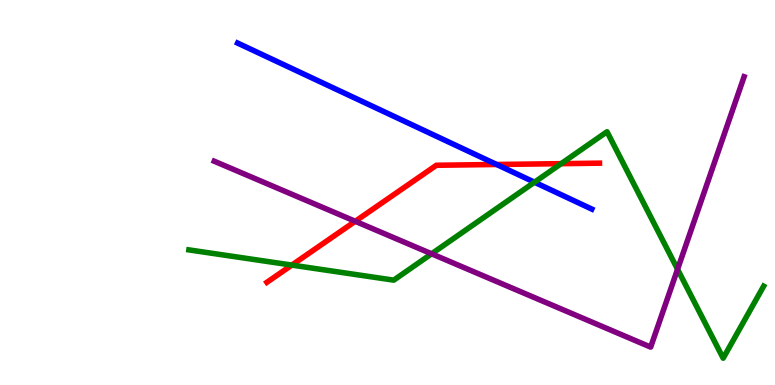[{'lines': ['blue', 'red'], 'intersections': [{'x': 6.41, 'y': 5.73}]}, {'lines': ['green', 'red'], 'intersections': [{'x': 3.77, 'y': 3.11}, {'x': 7.24, 'y': 5.75}]}, {'lines': ['purple', 'red'], 'intersections': [{'x': 4.58, 'y': 4.25}]}, {'lines': ['blue', 'green'], 'intersections': [{'x': 6.9, 'y': 5.27}]}, {'lines': ['blue', 'purple'], 'intersections': []}, {'lines': ['green', 'purple'], 'intersections': [{'x': 5.57, 'y': 3.41}, {'x': 8.74, 'y': 3.01}]}]